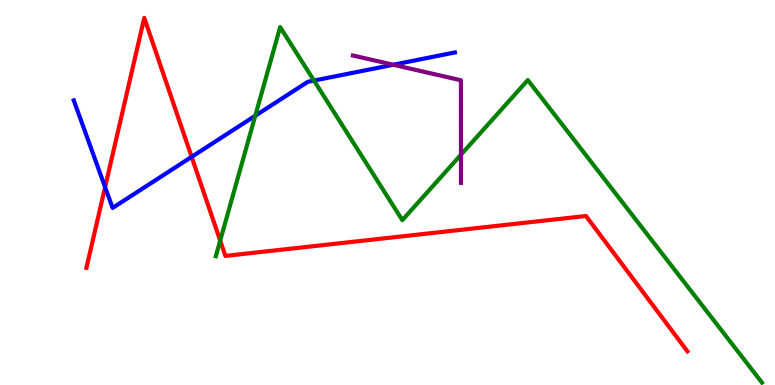[{'lines': ['blue', 'red'], 'intersections': [{'x': 1.36, 'y': 5.14}, {'x': 2.47, 'y': 5.93}]}, {'lines': ['green', 'red'], 'intersections': [{'x': 2.84, 'y': 3.75}]}, {'lines': ['purple', 'red'], 'intersections': []}, {'lines': ['blue', 'green'], 'intersections': [{'x': 3.29, 'y': 6.99}, {'x': 4.05, 'y': 7.91}]}, {'lines': ['blue', 'purple'], 'intersections': [{'x': 5.07, 'y': 8.32}]}, {'lines': ['green', 'purple'], 'intersections': [{'x': 5.95, 'y': 5.98}]}]